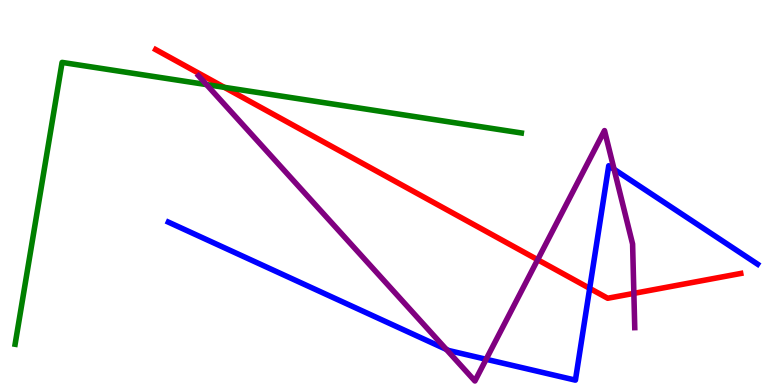[{'lines': ['blue', 'red'], 'intersections': [{'x': 7.61, 'y': 2.51}]}, {'lines': ['green', 'red'], 'intersections': [{'x': 2.89, 'y': 7.73}]}, {'lines': ['purple', 'red'], 'intersections': [{'x': 6.94, 'y': 3.25}, {'x': 8.18, 'y': 2.38}]}, {'lines': ['blue', 'green'], 'intersections': []}, {'lines': ['blue', 'purple'], 'intersections': [{'x': 5.76, 'y': 0.925}, {'x': 6.27, 'y': 0.668}, {'x': 7.92, 'y': 5.6}]}, {'lines': ['green', 'purple'], 'intersections': [{'x': 2.66, 'y': 7.8}]}]